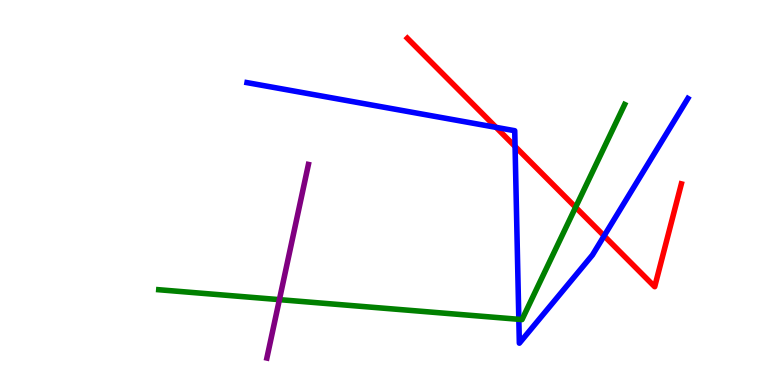[{'lines': ['blue', 'red'], 'intersections': [{'x': 6.4, 'y': 6.69}, {'x': 6.65, 'y': 6.2}, {'x': 7.79, 'y': 3.87}]}, {'lines': ['green', 'red'], 'intersections': [{'x': 7.43, 'y': 4.62}]}, {'lines': ['purple', 'red'], 'intersections': []}, {'lines': ['blue', 'green'], 'intersections': [{'x': 6.69, 'y': 1.71}]}, {'lines': ['blue', 'purple'], 'intersections': []}, {'lines': ['green', 'purple'], 'intersections': [{'x': 3.61, 'y': 2.22}]}]